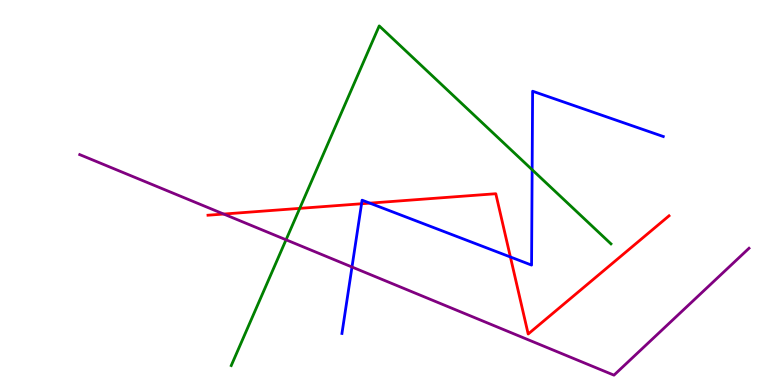[{'lines': ['blue', 'red'], 'intersections': [{'x': 4.67, 'y': 4.71}, {'x': 4.77, 'y': 4.72}, {'x': 6.59, 'y': 3.33}]}, {'lines': ['green', 'red'], 'intersections': [{'x': 3.87, 'y': 4.59}]}, {'lines': ['purple', 'red'], 'intersections': [{'x': 2.89, 'y': 4.44}]}, {'lines': ['blue', 'green'], 'intersections': [{'x': 6.87, 'y': 5.59}]}, {'lines': ['blue', 'purple'], 'intersections': [{'x': 4.54, 'y': 3.06}]}, {'lines': ['green', 'purple'], 'intersections': [{'x': 3.69, 'y': 3.77}]}]